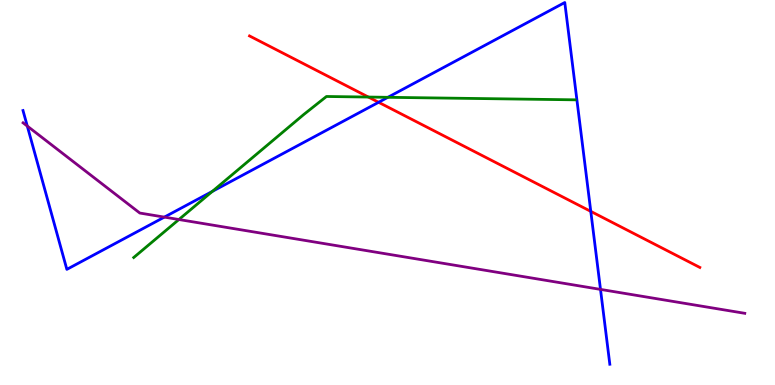[{'lines': ['blue', 'red'], 'intersections': [{'x': 4.89, 'y': 7.34}, {'x': 7.62, 'y': 4.51}]}, {'lines': ['green', 'red'], 'intersections': [{'x': 4.75, 'y': 7.48}]}, {'lines': ['purple', 'red'], 'intersections': []}, {'lines': ['blue', 'green'], 'intersections': [{'x': 2.74, 'y': 5.03}, {'x': 5.01, 'y': 7.47}]}, {'lines': ['blue', 'purple'], 'intersections': [{'x': 0.352, 'y': 6.73}, {'x': 2.12, 'y': 4.36}, {'x': 7.75, 'y': 2.48}]}, {'lines': ['green', 'purple'], 'intersections': [{'x': 2.31, 'y': 4.3}]}]